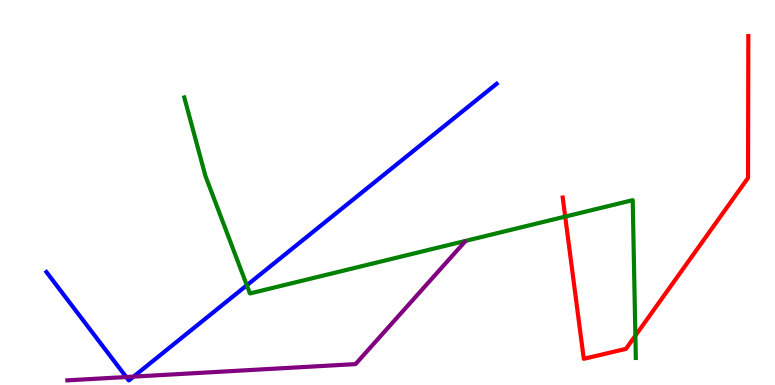[{'lines': ['blue', 'red'], 'intersections': []}, {'lines': ['green', 'red'], 'intersections': [{'x': 7.29, 'y': 4.37}, {'x': 8.2, 'y': 1.28}]}, {'lines': ['purple', 'red'], 'intersections': []}, {'lines': ['blue', 'green'], 'intersections': [{'x': 3.19, 'y': 2.59}]}, {'lines': ['blue', 'purple'], 'intersections': [{'x': 1.63, 'y': 0.207}, {'x': 1.72, 'y': 0.218}]}, {'lines': ['green', 'purple'], 'intersections': []}]